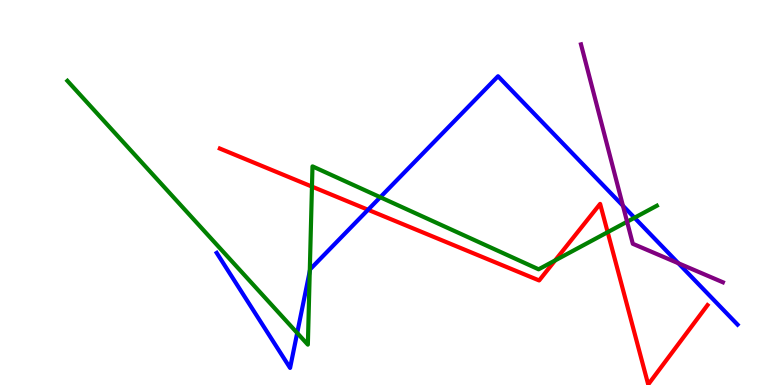[{'lines': ['blue', 'red'], 'intersections': [{'x': 4.75, 'y': 4.55}]}, {'lines': ['green', 'red'], 'intersections': [{'x': 4.03, 'y': 5.15}, {'x': 7.16, 'y': 3.24}, {'x': 7.84, 'y': 3.97}]}, {'lines': ['purple', 'red'], 'intersections': []}, {'lines': ['blue', 'green'], 'intersections': [{'x': 3.83, 'y': 1.35}, {'x': 4.0, 'y': 2.96}, {'x': 4.91, 'y': 4.88}, {'x': 8.19, 'y': 4.34}]}, {'lines': ['blue', 'purple'], 'intersections': [{'x': 8.04, 'y': 4.66}, {'x': 8.75, 'y': 3.16}]}, {'lines': ['green', 'purple'], 'intersections': [{'x': 8.09, 'y': 4.24}]}]